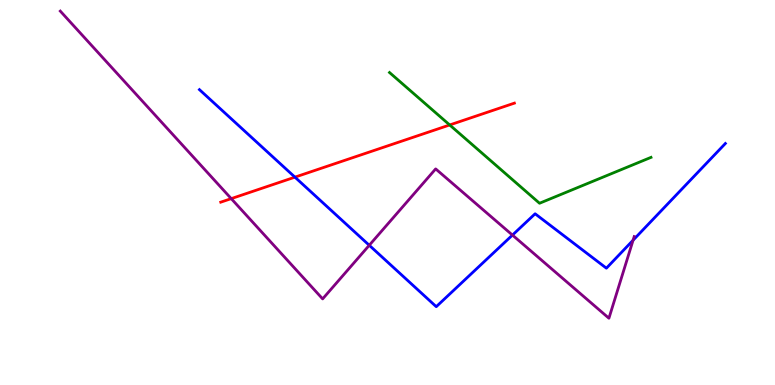[{'lines': ['blue', 'red'], 'intersections': [{'x': 3.81, 'y': 5.4}]}, {'lines': ['green', 'red'], 'intersections': [{'x': 5.8, 'y': 6.75}]}, {'lines': ['purple', 'red'], 'intersections': [{'x': 2.98, 'y': 4.84}]}, {'lines': ['blue', 'green'], 'intersections': []}, {'lines': ['blue', 'purple'], 'intersections': [{'x': 4.76, 'y': 3.63}, {'x': 6.61, 'y': 3.89}, {'x': 8.17, 'y': 3.76}]}, {'lines': ['green', 'purple'], 'intersections': []}]